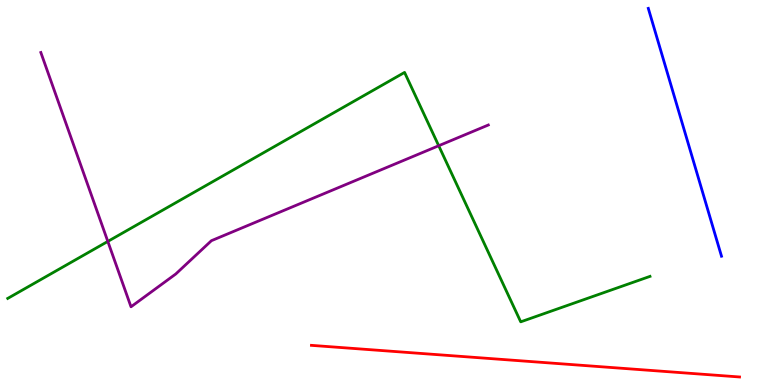[{'lines': ['blue', 'red'], 'intersections': []}, {'lines': ['green', 'red'], 'intersections': []}, {'lines': ['purple', 'red'], 'intersections': []}, {'lines': ['blue', 'green'], 'intersections': []}, {'lines': ['blue', 'purple'], 'intersections': []}, {'lines': ['green', 'purple'], 'intersections': [{'x': 1.39, 'y': 3.73}, {'x': 5.66, 'y': 6.21}]}]